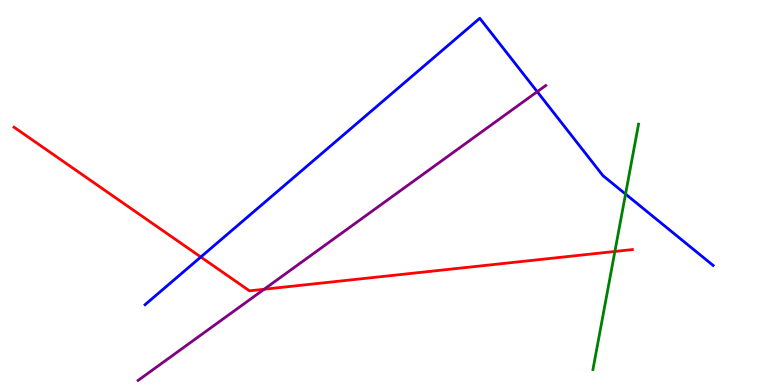[{'lines': ['blue', 'red'], 'intersections': [{'x': 2.59, 'y': 3.32}]}, {'lines': ['green', 'red'], 'intersections': [{'x': 7.93, 'y': 3.47}]}, {'lines': ['purple', 'red'], 'intersections': [{'x': 3.41, 'y': 2.49}]}, {'lines': ['blue', 'green'], 'intersections': [{'x': 8.07, 'y': 4.96}]}, {'lines': ['blue', 'purple'], 'intersections': [{'x': 6.93, 'y': 7.62}]}, {'lines': ['green', 'purple'], 'intersections': []}]